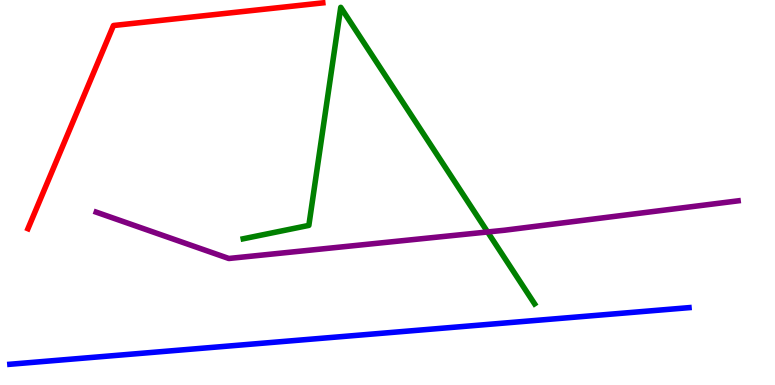[{'lines': ['blue', 'red'], 'intersections': []}, {'lines': ['green', 'red'], 'intersections': []}, {'lines': ['purple', 'red'], 'intersections': []}, {'lines': ['blue', 'green'], 'intersections': []}, {'lines': ['blue', 'purple'], 'intersections': []}, {'lines': ['green', 'purple'], 'intersections': [{'x': 6.29, 'y': 3.97}]}]